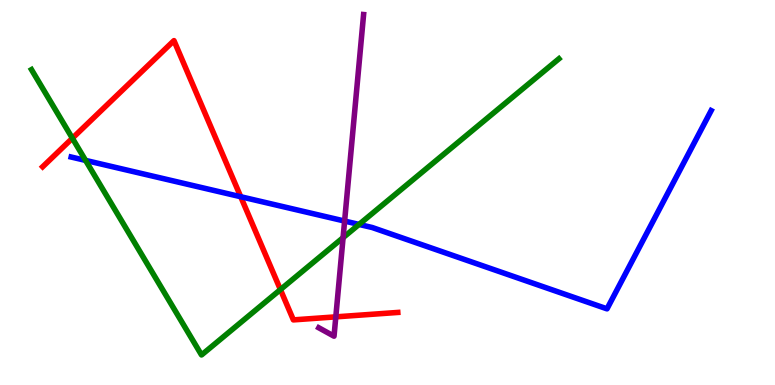[{'lines': ['blue', 'red'], 'intersections': [{'x': 3.11, 'y': 4.89}]}, {'lines': ['green', 'red'], 'intersections': [{'x': 0.934, 'y': 6.41}, {'x': 3.62, 'y': 2.48}]}, {'lines': ['purple', 'red'], 'intersections': [{'x': 4.33, 'y': 1.77}]}, {'lines': ['blue', 'green'], 'intersections': [{'x': 1.1, 'y': 5.83}, {'x': 4.63, 'y': 4.17}]}, {'lines': ['blue', 'purple'], 'intersections': [{'x': 4.45, 'y': 4.26}]}, {'lines': ['green', 'purple'], 'intersections': [{'x': 4.43, 'y': 3.83}]}]